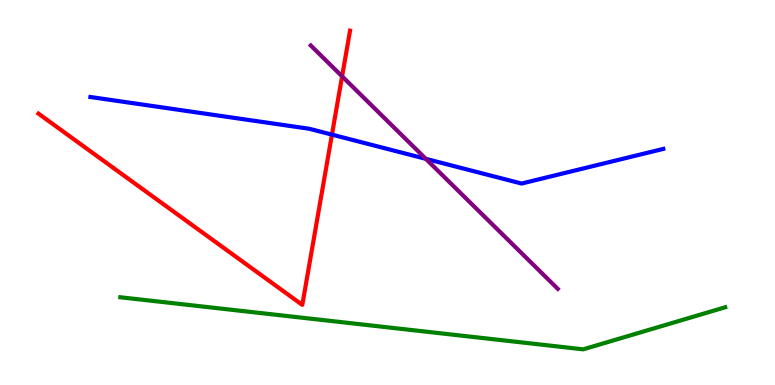[{'lines': ['blue', 'red'], 'intersections': [{'x': 4.28, 'y': 6.5}]}, {'lines': ['green', 'red'], 'intersections': []}, {'lines': ['purple', 'red'], 'intersections': [{'x': 4.41, 'y': 8.02}]}, {'lines': ['blue', 'green'], 'intersections': []}, {'lines': ['blue', 'purple'], 'intersections': [{'x': 5.49, 'y': 5.87}]}, {'lines': ['green', 'purple'], 'intersections': []}]